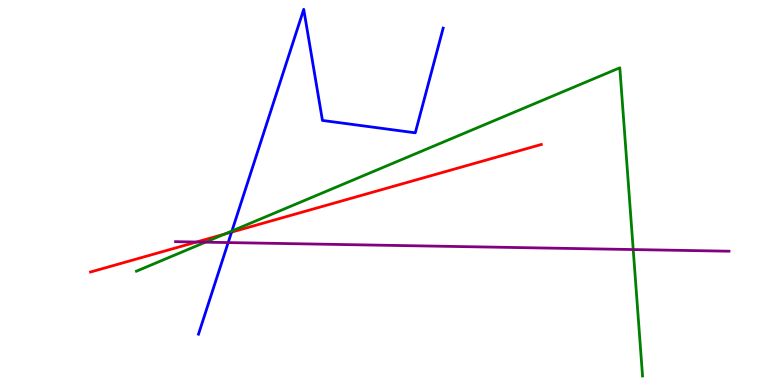[{'lines': ['blue', 'red'], 'intersections': [{'x': 2.99, 'y': 3.97}]}, {'lines': ['green', 'red'], 'intersections': [{'x': 2.9, 'y': 3.92}]}, {'lines': ['purple', 'red'], 'intersections': [{'x': 2.54, 'y': 3.71}]}, {'lines': ['blue', 'green'], 'intersections': [{'x': 2.99, 'y': 4.0}]}, {'lines': ['blue', 'purple'], 'intersections': [{'x': 2.94, 'y': 3.7}]}, {'lines': ['green', 'purple'], 'intersections': [{'x': 2.65, 'y': 3.71}, {'x': 8.17, 'y': 3.52}]}]